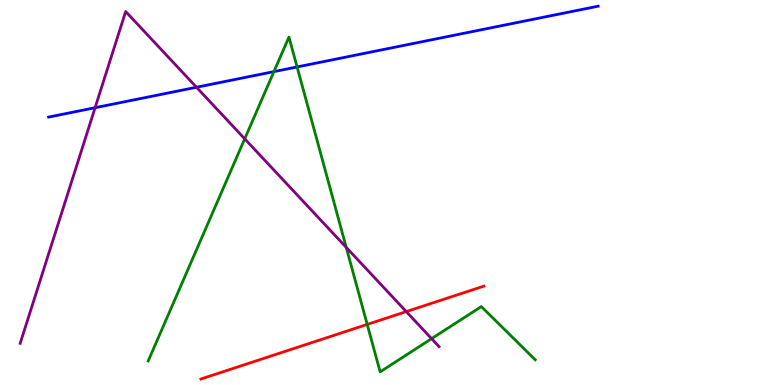[{'lines': ['blue', 'red'], 'intersections': []}, {'lines': ['green', 'red'], 'intersections': [{'x': 4.74, 'y': 1.57}]}, {'lines': ['purple', 'red'], 'intersections': [{'x': 5.24, 'y': 1.91}]}, {'lines': ['blue', 'green'], 'intersections': [{'x': 3.53, 'y': 8.14}, {'x': 3.83, 'y': 8.26}]}, {'lines': ['blue', 'purple'], 'intersections': [{'x': 1.23, 'y': 7.2}, {'x': 2.54, 'y': 7.73}]}, {'lines': ['green', 'purple'], 'intersections': [{'x': 3.16, 'y': 6.39}, {'x': 4.47, 'y': 3.57}, {'x': 5.57, 'y': 1.2}]}]